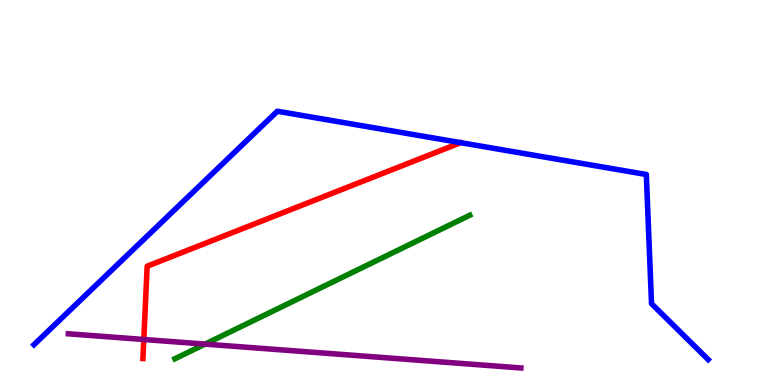[{'lines': ['blue', 'red'], 'intersections': []}, {'lines': ['green', 'red'], 'intersections': []}, {'lines': ['purple', 'red'], 'intersections': [{'x': 1.86, 'y': 1.18}]}, {'lines': ['blue', 'green'], 'intersections': []}, {'lines': ['blue', 'purple'], 'intersections': []}, {'lines': ['green', 'purple'], 'intersections': [{'x': 2.65, 'y': 1.06}]}]